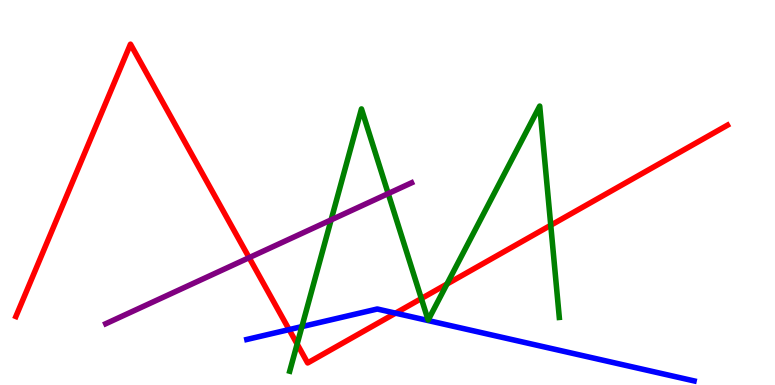[{'lines': ['blue', 'red'], 'intersections': [{'x': 3.73, 'y': 1.44}, {'x': 5.1, 'y': 1.87}]}, {'lines': ['green', 'red'], 'intersections': [{'x': 3.83, 'y': 1.06}, {'x': 5.44, 'y': 2.25}, {'x': 5.77, 'y': 2.62}, {'x': 7.11, 'y': 4.15}]}, {'lines': ['purple', 'red'], 'intersections': [{'x': 3.21, 'y': 3.31}]}, {'lines': ['blue', 'green'], 'intersections': [{'x': 3.9, 'y': 1.52}]}, {'lines': ['blue', 'purple'], 'intersections': []}, {'lines': ['green', 'purple'], 'intersections': [{'x': 4.27, 'y': 4.29}, {'x': 5.01, 'y': 4.97}]}]